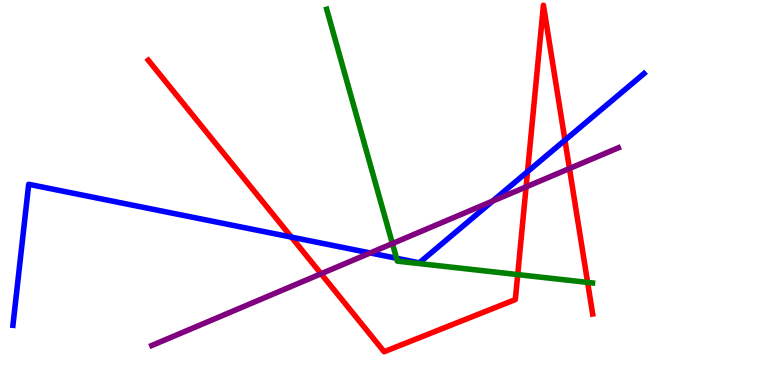[{'lines': ['blue', 'red'], 'intersections': [{'x': 3.76, 'y': 3.84}, {'x': 6.81, 'y': 5.54}, {'x': 7.29, 'y': 6.36}]}, {'lines': ['green', 'red'], 'intersections': [{'x': 6.68, 'y': 2.87}, {'x': 7.58, 'y': 2.66}]}, {'lines': ['purple', 'red'], 'intersections': [{'x': 4.14, 'y': 2.89}, {'x': 6.79, 'y': 5.15}, {'x': 7.35, 'y': 5.62}]}, {'lines': ['blue', 'green'], 'intersections': [{'x': 5.12, 'y': 3.29}]}, {'lines': ['blue', 'purple'], 'intersections': [{'x': 4.78, 'y': 3.43}, {'x': 6.36, 'y': 4.78}]}, {'lines': ['green', 'purple'], 'intersections': [{'x': 5.06, 'y': 3.67}]}]